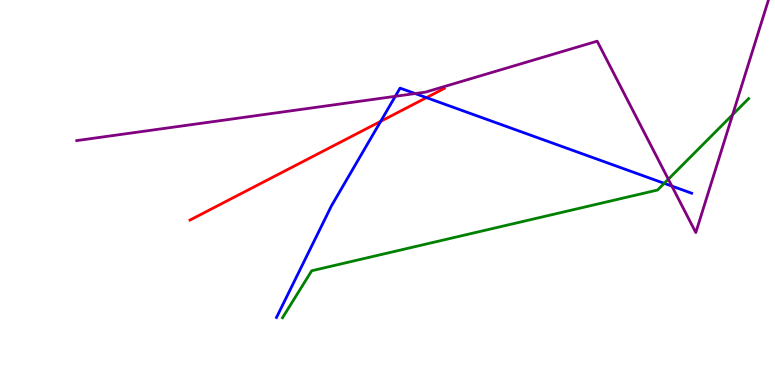[{'lines': ['blue', 'red'], 'intersections': [{'x': 4.91, 'y': 6.85}, {'x': 5.5, 'y': 7.46}]}, {'lines': ['green', 'red'], 'intersections': []}, {'lines': ['purple', 'red'], 'intersections': []}, {'lines': ['blue', 'green'], 'intersections': [{'x': 8.57, 'y': 5.24}]}, {'lines': ['blue', 'purple'], 'intersections': [{'x': 5.1, 'y': 7.5}, {'x': 5.36, 'y': 7.57}, {'x': 8.67, 'y': 5.17}]}, {'lines': ['green', 'purple'], 'intersections': [{'x': 8.62, 'y': 5.35}, {'x': 9.45, 'y': 7.02}]}]